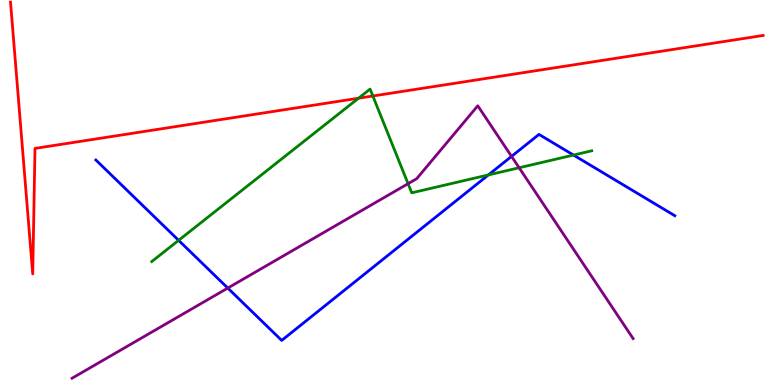[{'lines': ['blue', 'red'], 'intersections': []}, {'lines': ['green', 'red'], 'intersections': [{'x': 4.63, 'y': 7.45}, {'x': 4.81, 'y': 7.51}]}, {'lines': ['purple', 'red'], 'intersections': []}, {'lines': ['blue', 'green'], 'intersections': [{'x': 2.3, 'y': 3.76}, {'x': 6.3, 'y': 5.46}, {'x': 7.4, 'y': 5.97}]}, {'lines': ['blue', 'purple'], 'intersections': [{'x': 2.94, 'y': 2.52}, {'x': 6.6, 'y': 5.94}]}, {'lines': ['green', 'purple'], 'intersections': [{'x': 5.27, 'y': 5.23}, {'x': 6.7, 'y': 5.64}]}]